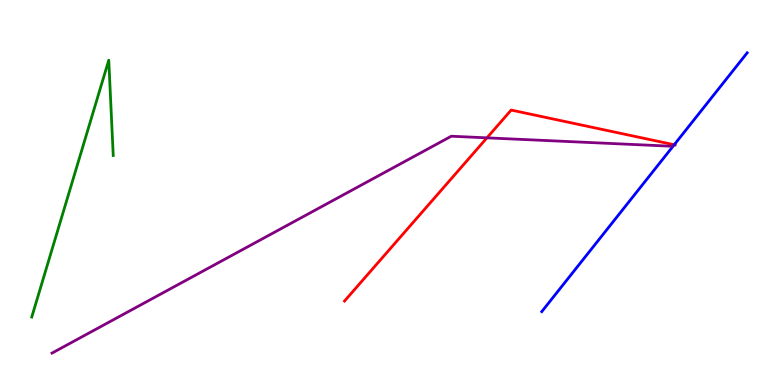[{'lines': ['blue', 'red'], 'intersections': [{'x': 8.7, 'y': 6.24}]}, {'lines': ['green', 'red'], 'intersections': []}, {'lines': ['purple', 'red'], 'intersections': [{'x': 6.28, 'y': 6.42}]}, {'lines': ['blue', 'green'], 'intersections': []}, {'lines': ['blue', 'purple'], 'intersections': []}, {'lines': ['green', 'purple'], 'intersections': []}]